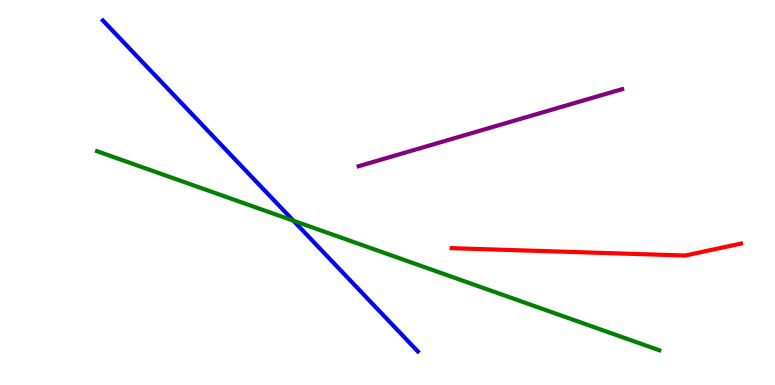[{'lines': ['blue', 'red'], 'intersections': []}, {'lines': ['green', 'red'], 'intersections': []}, {'lines': ['purple', 'red'], 'intersections': []}, {'lines': ['blue', 'green'], 'intersections': [{'x': 3.79, 'y': 4.27}]}, {'lines': ['blue', 'purple'], 'intersections': []}, {'lines': ['green', 'purple'], 'intersections': []}]